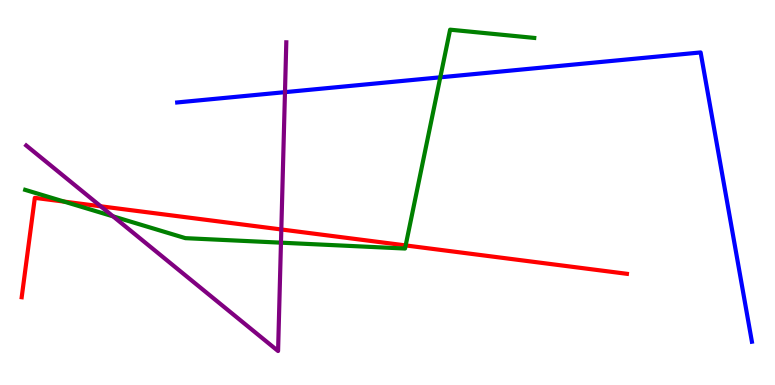[{'lines': ['blue', 'red'], 'intersections': []}, {'lines': ['green', 'red'], 'intersections': [{'x': 0.828, 'y': 4.76}, {'x': 5.23, 'y': 3.63}]}, {'lines': ['purple', 'red'], 'intersections': [{'x': 1.3, 'y': 4.64}, {'x': 3.63, 'y': 4.04}]}, {'lines': ['blue', 'green'], 'intersections': [{'x': 5.68, 'y': 7.99}]}, {'lines': ['blue', 'purple'], 'intersections': [{'x': 3.68, 'y': 7.61}]}, {'lines': ['green', 'purple'], 'intersections': [{'x': 1.46, 'y': 4.38}, {'x': 3.63, 'y': 3.7}]}]